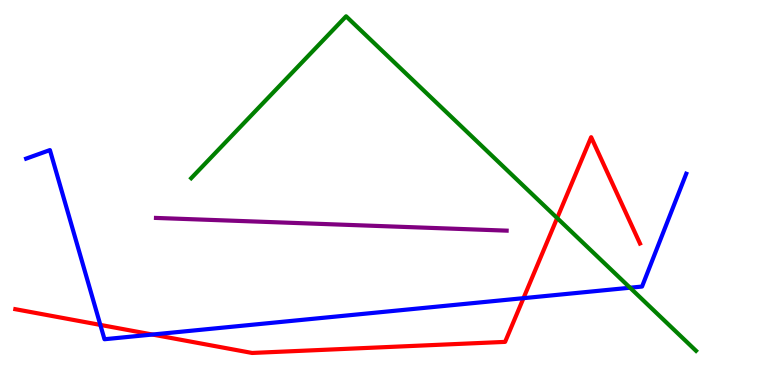[{'lines': ['blue', 'red'], 'intersections': [{'x': 1.29, 'y': 1.56}, {'x': 1.97, 'y': 1.31}, {'x': 6.75, 'y': 2.26}]}, {'lines': ['green', 'red'], 'intersections': [{'x': 7.19, 'y': 4.34}]}, {'lines': ['purple', 'red'], 'intersections': []}, {'lines': ['blue', 'green'], 'intersections': [{'x': 8.13, 'y': 2.53}]}, {'lines': ['blue', 'purple'], 'intersections': []}, {'lines': ['green', 'purple'], 'intersections': []}]